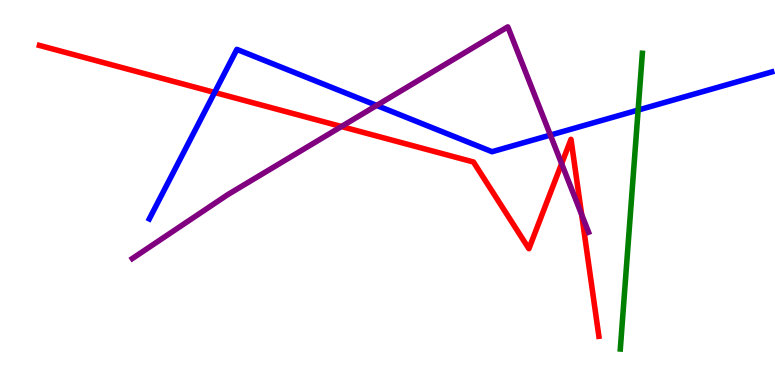[{'lines': ['blue', 'red'], 'intersections': [{'x': 2.77, 'y': 7.6}]}, {'lines': ['green', 'red'], 'intersections': []}, {'lines': ['purple', 'red'], 'intersections': [{'x': 4.41, 'y': 6.71}, {'x': 7.25, 'y': 5.75}, {'x': 7.51, 'y': 4.43}]}, {'lines': ['blue', 'green'], 'intersections': [{'x': 8.23, 'y': 7.14}]}, {'lines': ['blue', 'purple'], 'intersections': [{'x': 4.86, 'y': 7.26}, {'x': 7.1, 'y': 6.49}]}, {'lines': ['green', 'purple'], 'intersections': []}]